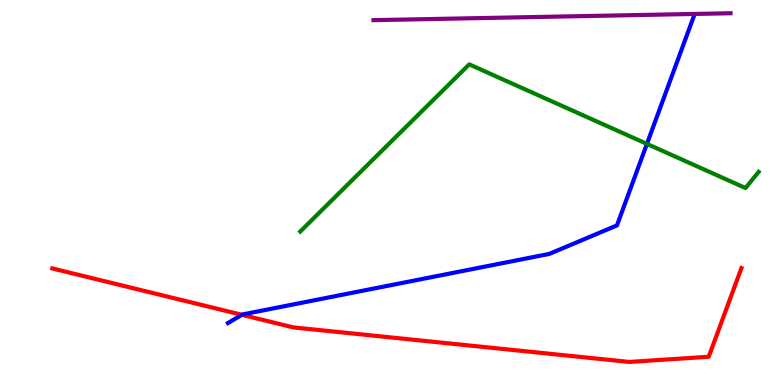[{'lines': ['blue', 'red'], 'intersections': [{'x': 3.12, 'y': 1.82}]}, {'lines': ['green', 'red'], 'intersections': []}, {'lines': ['purple', 'red'], 'intersections': []}, {'lines': ['blue', 'green'], 'intersections': [{'x': 8.35, 'y': 6.26}]}, {'lines': ['blue', 'purple'], 'intersections': []}, {'lines': ['green', 'purple'], 'intersections': []}]